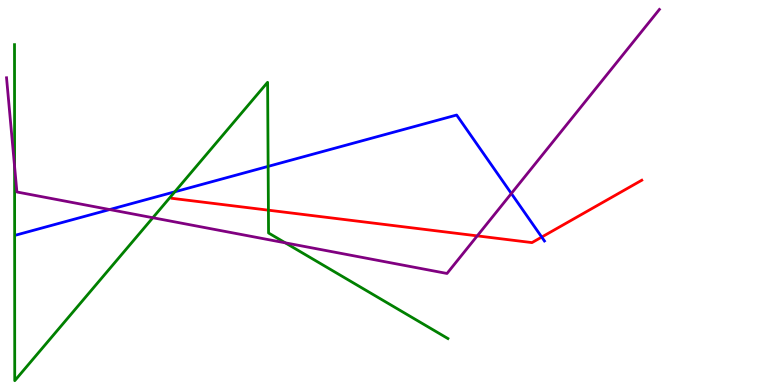[{'lines': ['blue', 'red'], 'intersections': [{'x': 6.99, 'y': 3.84}]}, {'lines': ['green', 'red'], 'intersections': [{'x': 3.46, 'y': 4.54}]}, {'lines': ['purple', 'red'], 'intersections': [{'x': 6.16, 'y': 3.87}]}, {'lines': ['blue', 'green'], 'intersections': [{'x': 2.26, 'y': 5.02}, {'x': 3.46, 'y': 5.68}]}, {'lines': ['blue', 'purple'], 'intersections': [{'x': 1.41, 'y': 4.56}, {'x': 6.6, 'y': 4.97}]}, {'lines': ['green', 'purple'], 'intersections': [{'x': 0.188, 'y': 5.67}, {'x': 1.97, 'y': 4.34}, {'x': 3.68, 'y': 3.69}]}]